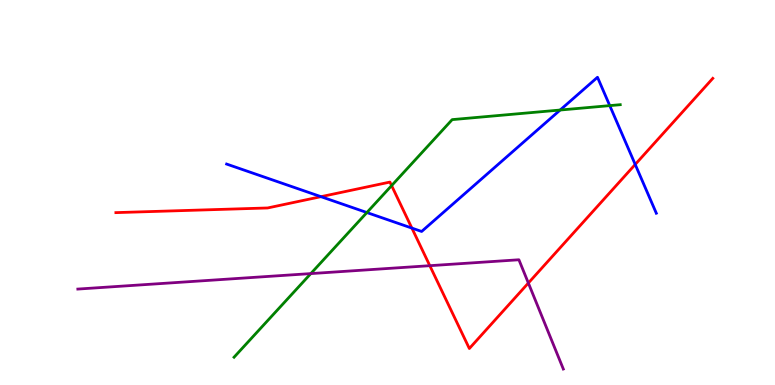[{'lines': ['blue', 'red'], 'intersections': [{'x': 4.14, 'y': 4.89}, {'x': 5.31, 'y': 4.08}, {'x': 8.2, 'y': 5.73}]}, {'lines': ['green', 'red'], 'intersections': [{'x': 5.05, 'y': 5.18}]}, {'lines': ['purple', 'red'], 'intersections': [{'x': 5.55, 'y': 3.1}, {'x': 6.82, 'y': 2.65}]}, {'lines': ['blue', 'green'], 'intersections': [{'x': 4.73, 'y': 4.48}, {'x': 7.23, 'y': 7.14}, {'x': 7.87, 'y': 7.26}]}, {'lines': ['blue', 'purple'], 'intersections': []}, {'lines': ['green', 'purple'], 'intersections': [{'x': 4.01, 'y': 2.89}]}]